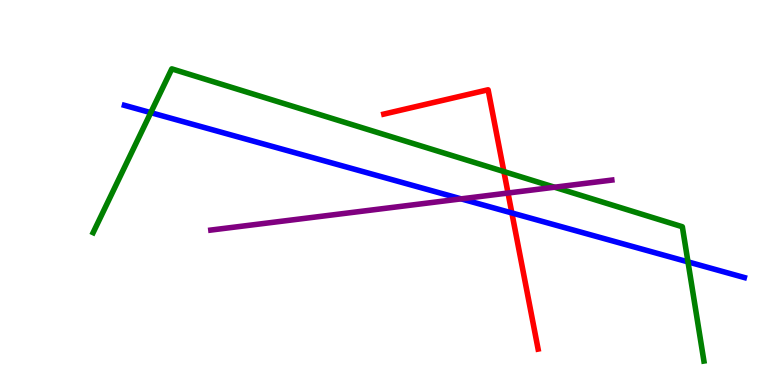[{'lines': ['blue', 'red'], 'intersections': [{'x': 6.6, 'y': 4.47}]}, {'lines': ['green', 'red'], 'intersections': [{'x': 6.5, 'y': 5.54}]}, {'lines': ['purple', 'red'], 'intersections': [{'x': 6.56, 'y': 4.99}]}, {'lines': ['blue', 'green'], 'intersections': [{'x': 1.95, 'y': 7.07}, {'x': 8.88, 'y': 3.2}]}, {'lines': ['blue', 'purple'], 'intersections': [{'x': 5.95, 'y': 4.83}]}, {'lines': ['green', 'purple'], 'intersections': [{'x': 7.16, 'y': 5.14}]}]